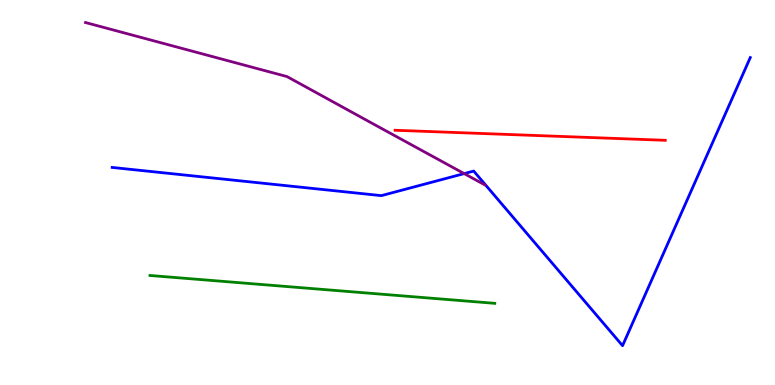[{'lines': ['blue', 'red'], 'intersections': []}, {'lines': ['green', 'red'], 'intersections': []}, {'lines': ['purple', 'red'], 'intersections': []}, {'lines': ['blue', 'green'], 'intersections': []}, {'lines': ['blue', 'purple'], 'intersections': [{'x': 5.99, 'y': 5.49}]}, {'lines': ['green', 'purple'], 'intersections': []}]